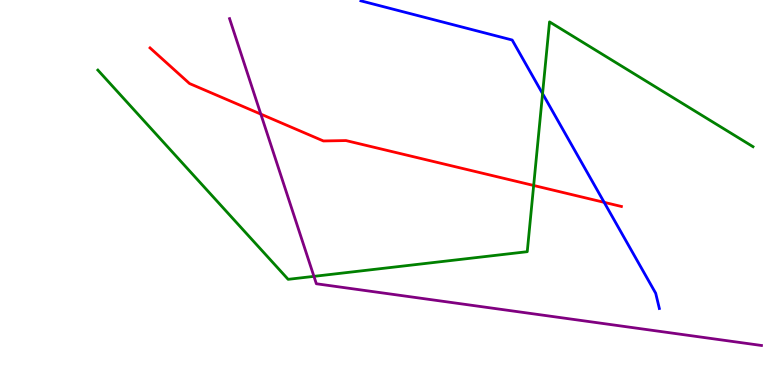[{'lines': ['blue', 'red'], 'intersections': [{'x': 7.8, 'y': 4.74}]}, {'lines': ['green', 'red'], 'intersections': [{'x': 6.89, 'y': 5.18}]}, {'lines': ['purple', 'red'], 'intersections': [{'x': 3.37, 'y': 7.04}]}, {'lines': ['blue', 'green'], 'intersections': [{'x': 7.0, 'y': 7.57}]}, {'lines': ['blue', 'purple'], 'intersections': []}, {'lines': ['green', 'purple'], 'intersections': [{'x': 4.05, 'y': 2.82}]}]